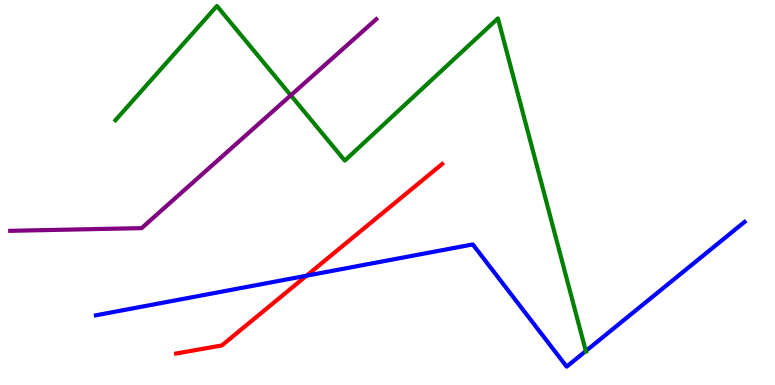[{'lines': ['blue', 'red'], 'intersections': [{'x': 3.96, 'y': 2.84}]}, {'lines': ['green', 'red'], 'intersections': []}, {'lines': ['purple', 'red'], 'intersections': []}, {'lines': ['blue', 'green'], 'intersections': [{'x': 7.56, 'y': 0.882}]}, {'lines': ['blue', 'purple'], 'intersections': []}, {'lines': ['green', 'purple'], 'intersections': [{'x': 3.75, 'y': 7.52}]}]